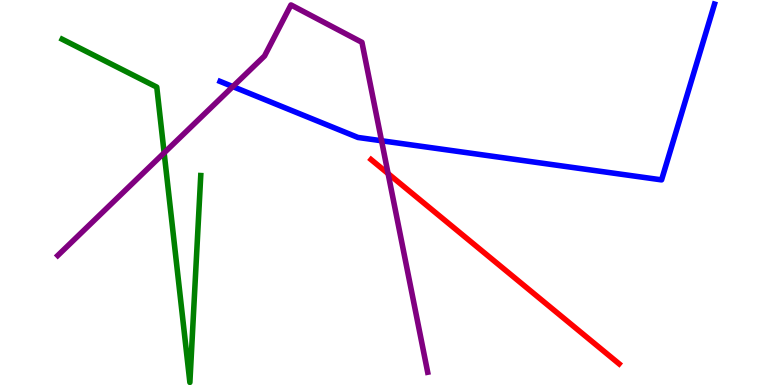[{'lines': ['blue', 'red'], 'intersections': []}, {'lines': ['green', 'red'], 'intersections': []}, {'lines': ['purple', 'red'], 'intersections': [{'x': 5.01, 'y': 5.49}]}, {'lines': ['blue', 'green'], 'intersections': []}, {'lines': ['blue', 'purple'], 'intersections': [{'x': 3.0, 'y': 7.75}, {'x': 4.92, 'y': 6.34}]}, {'lines': ['green', 'purple'], 'intersections': [{'x': 2.12, 'y': 6.03}]}]